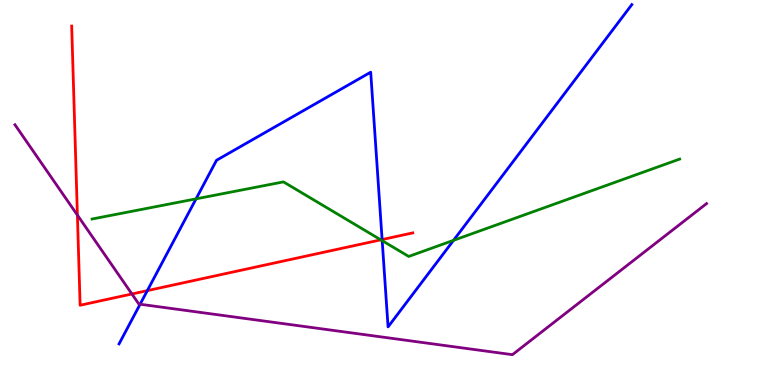[{'lines': ['blue', 'red'], 'intersections': [{'x': 1.9, 'y': 2.45}, {'x': 4.93, 'y': 3.78}]}, {'lines': ['green', 'red'], 'intersections': [{'x': 4.91, 'y': 3.77}]}, {'lines': ['purple', 'red'], 'intersections': [{'x': 0.999, 'y': 4.41}, {'x': 1.7, 'y': 2.36}]}, {'lines': ['blue', 'green'], 'intersections': [{'x': 2.53, 'y': 4.84}, {'x': 4.93, 'y': 3.75}, {'x': 5.85, 'y': 3.76}]}, {'lines': ['blue', 'purple'], 'intersections': [{'x': 1.81, 'y': 2.1}]}, {'lines': ['green', 'purple'], 'intersections': []}]